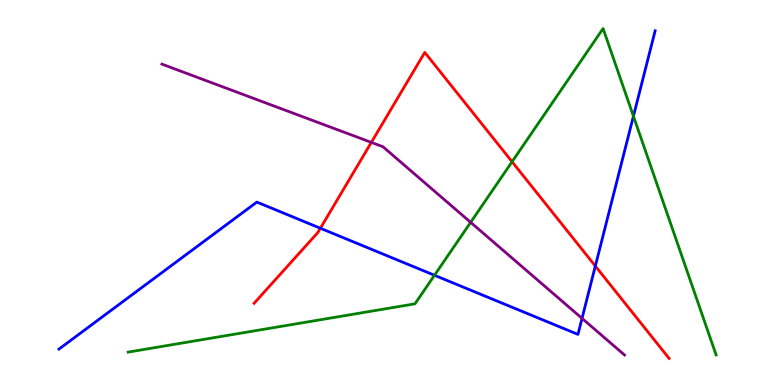[{'lines': ['blue', 'red'], 'intersections': [{'x': 4.13, 'y': 4.07}, {'x': 7.68, 'y': 3.09}]}, {'lines': ['green', 'red'], 'intersections': [{'x': 6.61, 'y': 5.8}]}, {'lines': ['purple', 'red'], 'intersections': [{'x': 4.79, 'y': 6.3}]}, {'lines': ['blue', 'green'], 'intersections': [{'x': 5.61, 'y': 2.85}, {'x': 8.17, 'y': 6.98}]}, {'lines': ['blue', 'purple'], 'intersections': [{'x': 7.51, 'y': 1.73}]}, {'lines': ['green', 'purple'], 'intersections': [{'x': 6.07, 'y': 4.22}]}]